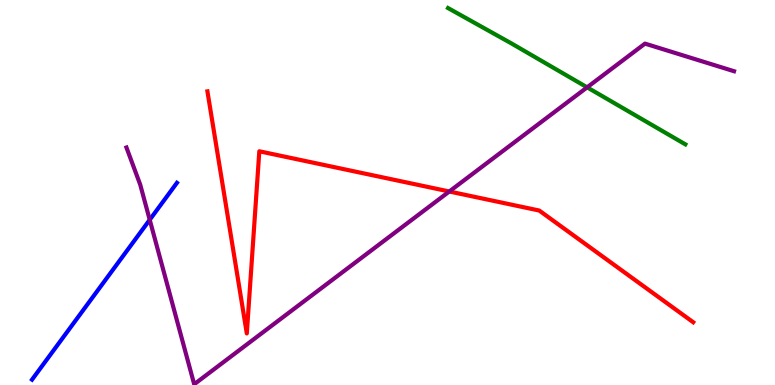[{'lines': ['blue', 'red'], 'intersections': []}, {'lines': ['green', 'red'], 'intersections': []}, {'lines': ['purple', 'red'], 'intersections': [{'x': 5.8, 'y': 5.03}]}, {'lines': ['blue', 'green'], 'intersections': []}, {'lines': ['blue', 'purple'], 'intersections': [{'x': 1.93, 'y': 4.29}]}, {'lines': ['green', 'purple'], 'intersections': [{'x': 7.58, 'y': 7.73}]}]